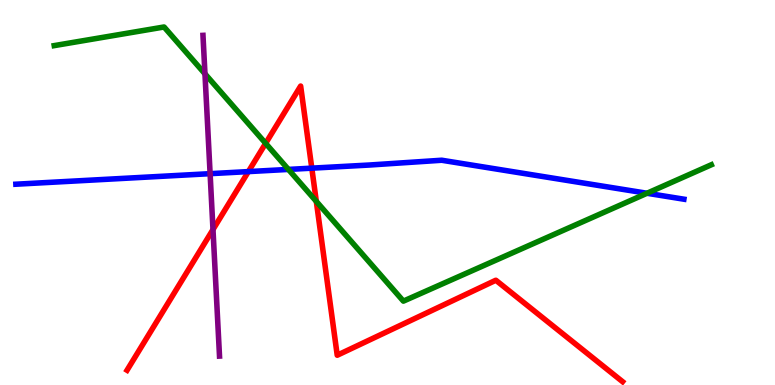[{'lines': ['blue', 'red'], 'intersections': [{'x': 3.2, 'y': 5.54}, {'x': 4.02, 'y': 5.63}]}, {'lines': ['green', 'red'], 'intersections': [{'x': 3.43, 'y': 6.28}, {'x': 4.08, 'y': 4.77}]}, {'lines': ['purple', 'red'], 'intersections': [{'x': 2.75, 'y': 4.04}]}, {'lines': ['blue', 'green'], 'intersections': [{'x': 3.72, 'y': 5.6}, {'x': 8.35, 'y': 4.98}]}, {'lines': ['blue', 'purple'], 'intersections': [{'x': 2.71, 'y': 5.49}]}, {'lines': ['green', 'purple'], 'intersections': [{'x': 2.64, 'y': 8.08}]}]